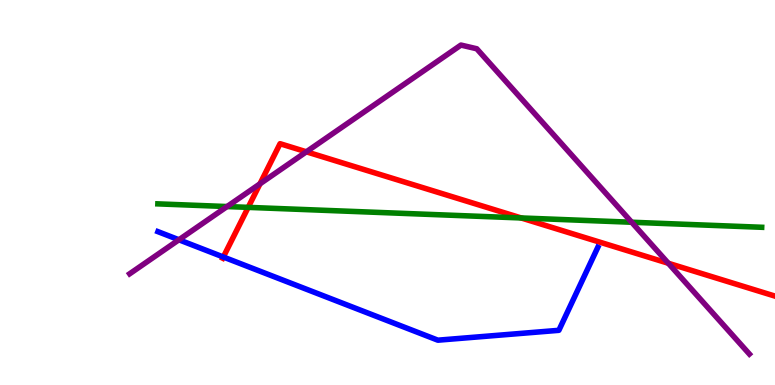[{'lines': ['blue', 'red'], 'intersections': [{'x': 2.88, 'y': 3.32}]}, {'lines': ['green', 'red'], 'intersections': [{'x': 3.2, 'y': 4.61}, {'x': 6.73, 'y': 4.34}]}, {'lines': ['purple', 'red'], 'intersections': [{'x': 3.35, 'y': 5.23}, {'x': 3.95, 'y': 6.06}, {'x': 8.62, 'y': 3.16}]}, {'lines': ['blue', 'green'], 'intersections': []}, {'lines': ['blue', 'purple'], 'intersections': [{'x': 2.31, 'y': 3.77}]}, {'lines': ['green', 'purple'], 'intersections': [{'x': 2.93, 'y': 4.64}, {'x': 8.15, 'y': 4.23}]}]